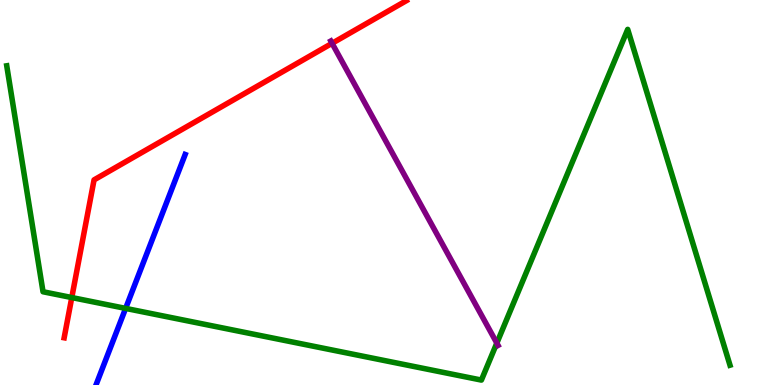[{'lines': ['blue', 'red'], 'intersections': []}, {'lines': ['green', 'red'], 'intersections': [{'x': 0.926, 'y': 2.27}]}, {'lines': ['purple', 'red'], 'intersections': [{'x': 4.28, 'y': 8.88}]}, {'lines': ['blue', 'green'], 'intersections': [{'x': 1.62, 'y': 1.99}]}, {'lines': ['blue', 'purple'], 'intersections': []}, {'lines': ['green', 'purple'], 'intersections': [{'x': 6.41, 'y': 1.09}]}]